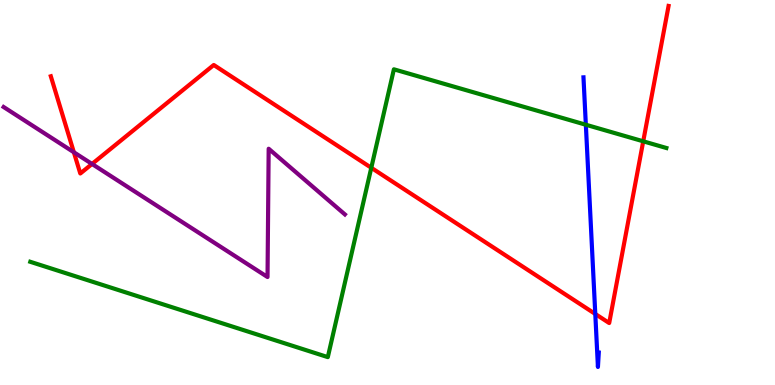[{'lines': ['blue', 'red'], 'intersections': [{'x': 7.68, 'y': 1.85}]}, {'lines': ['green', 'red'], 'intersections': [{'x': 4.79, 'y': 5.64}, {'x': 8.3, 'y': 6.33}]}, {'lines': ['purple', 'red'], 'intersections': [{'x': 0.953, 'y': 6.05}, {'x': 1.19, 'y': 5.74}]}, {'lines': ['blue', 'green'], 'intersections': [{'x': 7.56, 'y': 6.76}]}, {'lines': ['blue', 'purple'], 'intersections': []}, {'lines': ['green', 'purple'], 'intersections': []}]